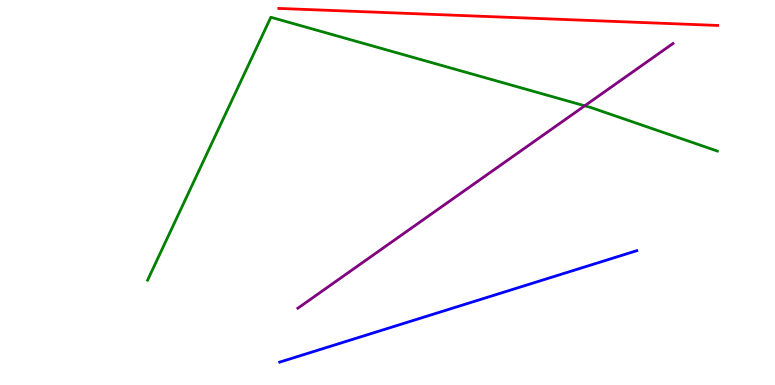[{'lines': ['blue', 'red'], 'intersections': []}, {'lines': ['green', 'red'], 'intersections': []}, {'lines': ['purple', 'red'], 'intersections': []}, {'lines': ['blue', 'green'], 'intersections': []}, {'lines': ['blue', 'purple'], 'intersections': []}, {'lines': ['green', 'purple'], 'intersections': [{'x': 7.54, 'y': 7.25}]}]